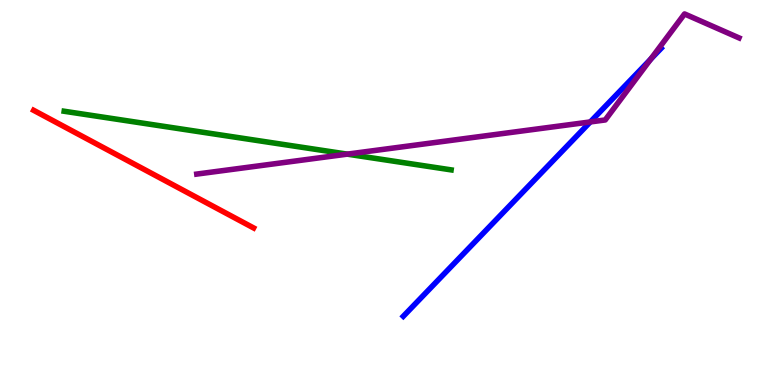[{'lines': ['blue', 'red'], 'intersections': []}, {'lines': ['green', 'red'], 'intersections': []}, {'lines': ['purple', 'red'], 'intersections': []}, {'lines': ['blue', 'green'], 'intersections': []}, {'lines': ['blue', 'purple'], 'intersections': [{'x': 7.62, 'y': 6.83}, {'x': 8.4, 'y': 8.46}]}, {'lines': ['green', 'purple'], 'intersections': [{'x': 4.48, 'y': 6.0}]}]